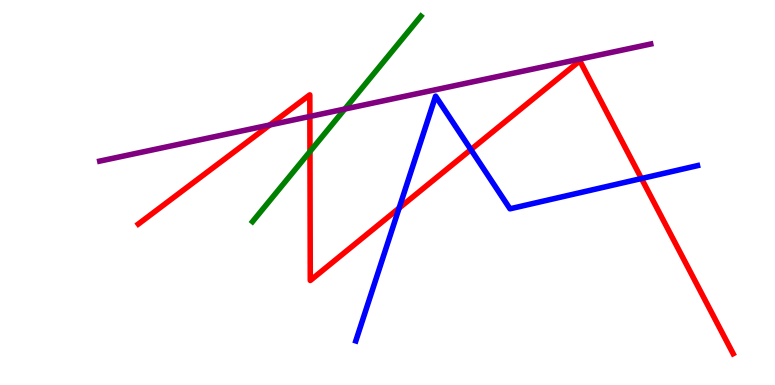[{'lines': ['blue', 'red'], 'intersections': [{'x': 5.15, 'y': 4.59}, {'x': 6.08, 'y': 6.11}, {'x': 8.28, 'y': 5.36}]}, {'lines': ['green', 'red'], 'intersections': [{'x': 4.0, 'y': 6.06}]}, {'lines': ['purple', 'red'], 'intersections': [{'x': 3.48, 'y': 6.75}, {'x': 4.0, 'y': 6.98}]}, {'lines': ['blue', 'green'], 'intersections': []}, {'lines': ['blue', 'purple'], 'intersections': []}, {'lines': ['green', 'purple'], 'intersections': [{'x': 4.45, 'y': 7.17}]}]